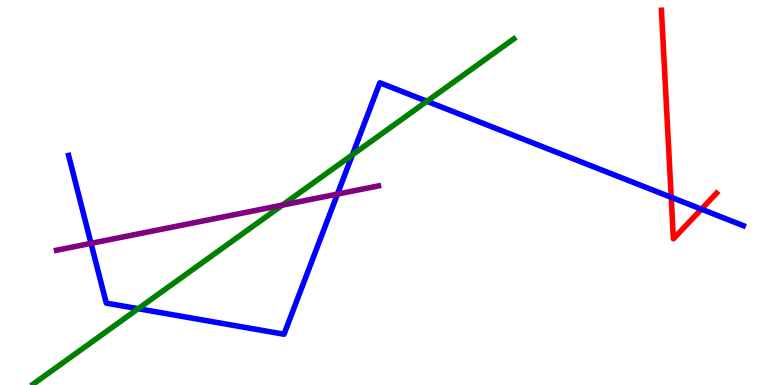[{'lines': ['blue', 'red'], 'intersections': [{'x': 8.66, 'y': 4.88}, {'x': 9.05, 'y': 4.57}]}, {'lines': ['green', 'red'], 'intersections': []}, {'lines': ['purple', 'red'], 'intersections': []}, {'lines': ['blue', 'green'], 'intersections': [{'x': 1.78, 'y': 1.98}, {'x': 4.55, 'y': 5.98}, {'x': 5.51, 'y': 7.37}]}, {'lines': ['blue', 'purple'], 'intersections': [{'x': 1.17, 'y': 3.68}, {'x': 4.35, 'y': 4.96}]}, {'lines': ['green', 'purple'], 'intersections': [{'x': 3.64, 'y': 4.67}]}]